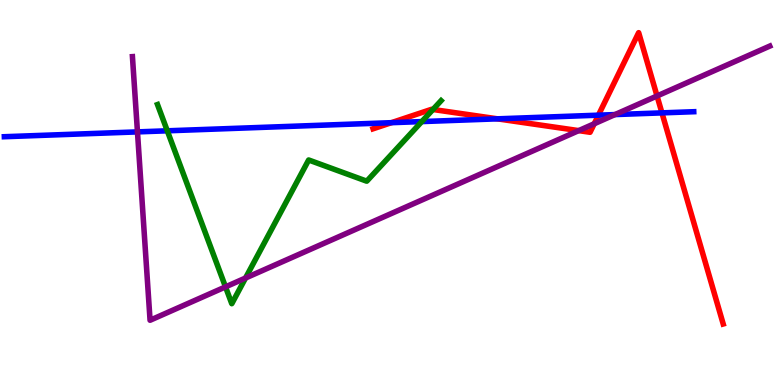[{'lines': ['blue', 'red'], 'intersections': [{'x': 5.05, 'y': 6.81}, {'x': 6.42, 'y': 6.91}, {'x': 7.72, 'y': 7.01}, {'x': 8.54, 'y': 7.07}]}, {'lines': ['green', 'red'], 'intersections': [{'x': 5.59, 'y': 7.16}]}, {'lines': ['purple', 'red'], 'intersections': [{'x': 7.47, 'y': 6.61}, {'x': 7.67, 'y': 6.79}, {'x': 8.48, 'y': 7.51}]}, {'lines': ['blue', 'green'], 'intersections': [{'x': 2.16, 'y': 6.6}, {'x': 5.44, 'y': 6.84}]}, {'lines': ['blue', 'purple'], 'intersections': [{'x': 1.77, 'y': 6.57}, {'x': 7.94, 'y': 7.02}]}, {'lines': ['green', 'purple'], 'intersections': [{'x': 2.91, 'y': 2.55}, {'x': 3.17, 'y': 2.78}]}]